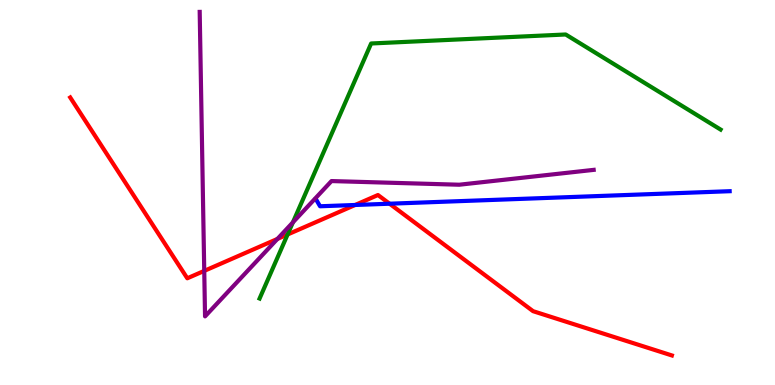[{'lines': ['blue', 'red'], 'intersections': [{'x': 4.58, 'y': 4.68}, {'x': 5.03, 'y': 4.71}]}, {'lines': ['green', 'red'], 'intersections': [{'x': 3.71, 'y': 3.91}]}, {'lines': ['purple', 'red'], 'intersections': [{'x': 2.64, 'y': 2.96}, {'x': 3.58, 'y': 3.79}]}, {'lines': ['blue', 'green'], 'intersections': []}, {'lines': ['blue', 'purple'], 'intersections': []}, {'lines': ['green', 'purple'], 'intersections': [{'x': 3.78, 'y': 4.22}]}]